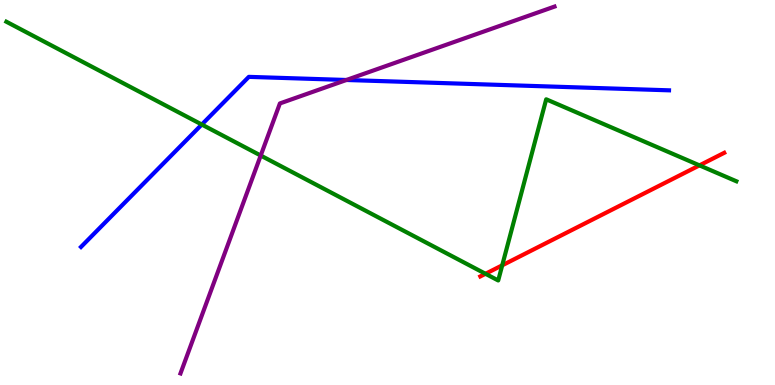[{'lines': ['blue', 'red'], 'intersections': []}, {'lines': ['green', 'red'], 'intersections': [{'x': 6.26, 'y': 2.89}, {'x': 6.48, 'y': 3.11}, {'x': 9.03, 'y': 5.7}]}, {'lines': ['purple', 'red'], 'intersections': []}, {'lines': ['blue', 'green'], 'intersections': [{'x': 2.6, 'y': 6.77}]}, {'lines': ['blue', 'purple'], 'intersections': [{'x': 4.47, 'y': 7.92}]}, {'lines': ['green', 'purple'], 'intersections': [{'x': 3.36, 'y': 5.96}]}]